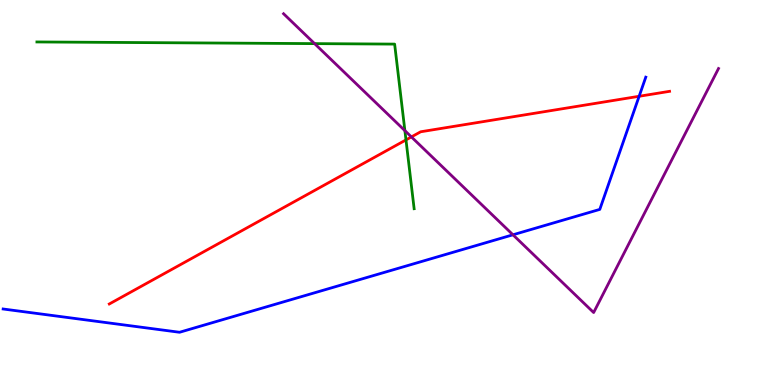[{'lines': ['blue', 'red'], 'intersections': [{'x': 8.25, 'y': 7.5}]}, {'lines': ['green', 'red'], 'intersections': [{'x': 5.24, 'y': 6.37}]}, {'lines': ['purple', 'red'], 'intersections': [{'x': 5.31, 'y': 6.44}]}, {'lines': ['blue', 'green'], 'intersections': []}, {'lines': ['blue', 'purple'], 'intersections': [{'x': 6.62, 'y': 3.9}]}, {'lines': ['green', 'purple'], 'intersections': [{'x': 4.06, 'y': 8.87}, {'x': 5.22, 'y': 6.61}]}]